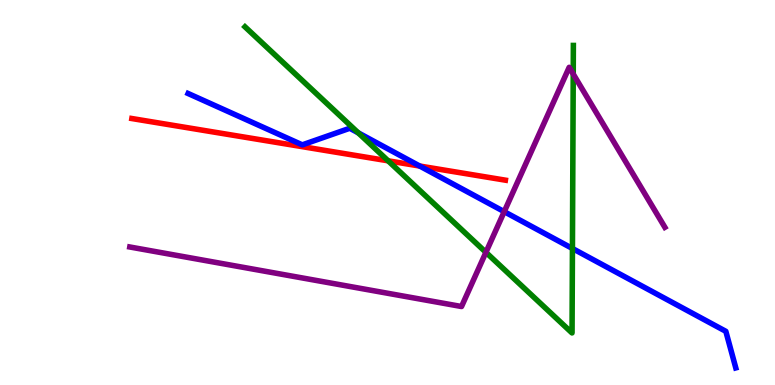[{'lines': ['blue', 'red'], 'intersections': [{'x': 5.42, 'y': 5.69}]}, {'lines': ['green', 'red'], 'intersections': [{'x': 5.01, 'y': 5.82}]}, {'lines': ['purple', 'red'], 'intersections': []}, {'lines': ['blue', 'green'], 'intersections': [{'x': 4.62, 'y': 6.55}, {'x': 7.39, 'y': 3.55}]}, {'lines': ['blue', 'purple'], 'intersections': [{'x': 6.51, 'y': 4.5}]}, {'lines': ['green', 'purple'], 'intersections': [{'x': 6.27, 'y': 3.45}, {'x': 7.4, 'y': 8.08}]}]